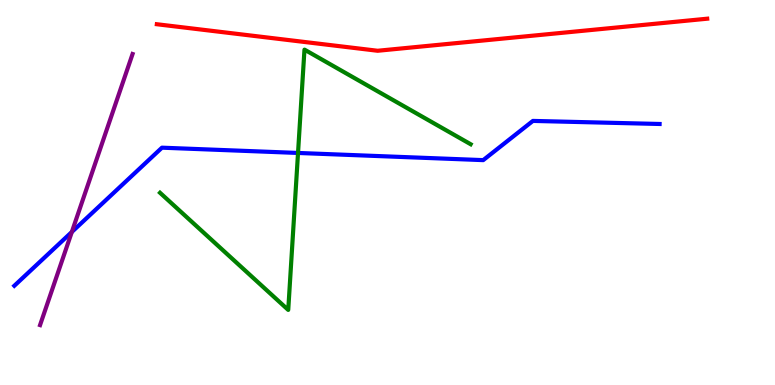[{'lines': ['blue', 'red'], 'intersections': []}, {'lines': ['green', 'red'], 'intersections': []}, {'lines': ['purple', 'red'], 'intersections': []}, {'lines': ['blue', 'green'], 'intersections': [{'x': 3.85, 'y': 6.03}]}, {'lines': ['blue', 'purple'], 'intersections': [{'x': 0.927, 'y': 3.97}]}, {'lines': ['green', 'purple'], 'intersections': []}]